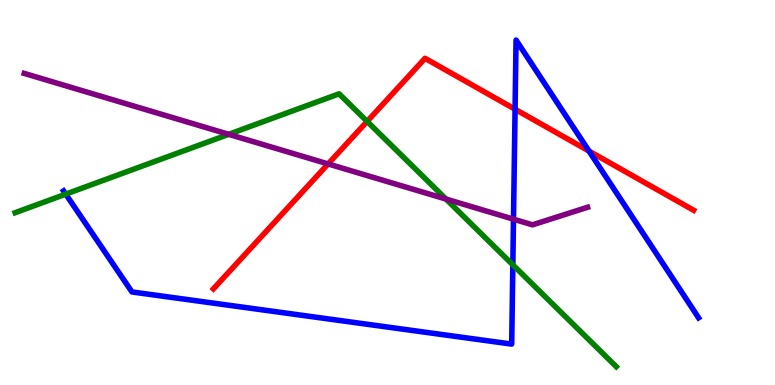[{'lines': ['blue', 'red'], 'intersections': [{'x': 6.65, 'y': 7.16}, {'x': 7.6, 'y': 6.08}]}, {'lines': ['green', 'red'], 'intersections': [{'x': 4.74, 'y': 6.85}]}, {'lines': ['purple', 'red'], 'intersections': [{'x': 4.23, 'y': 5.74}]}, {'lines': ['blue', 'green'], 'intersections': [{'x': 0.848, 'y': 4.96}, {'x': 6.62, 'y': 3.12}]}, {'lines': ['blue', 'purple'], 'intersections': [{'x': 6.63, 'y': 4.31}]}, {'lines': ['green', 'purple'], 'intersections': [{'x': 2.95, 'y': 6.51}, {'x': 5.75, 'y': 4.83}]}]